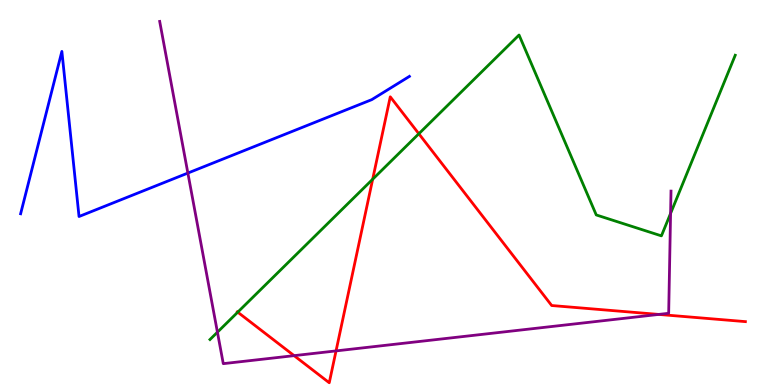[{'lines': ['blue', 'red'], 'intersections': []}, {'lines': ['green', 'red'], 'intersections': [{'x': 3.07, 'y': 1.89}, {'x': 4.81, 'y': 5.34}, {'x': 5.4, 'y': 6.53}]}, {'lines': ['purple', 'red'], 'intersections': [{'x': 3.79, 'y': 0.762}, {'x': 4.34, 'y': 0.886}, {'x': 8.5, 'y': 1.83}]}, {'lines': ['blue', 'green'], 'intersections': []}, {'lines': ['blue', 'purple'], 'intersections': [{'x': 2.42, 'y': 5.5}]}, {'lines': ['green', 'purple'], 'intersections': [{'x': 2.81, 'y': 1.37}, {'x': 8.65, 'y': 4.46}]}]